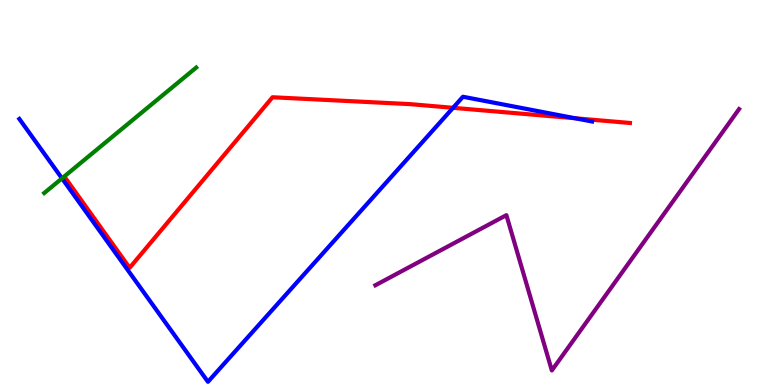[{'lines': ['blue', 'red'], 'intersections': [{'x': 5.85, 'y': 7.2}, {'x': 7.42, 'y': 6.93}]}, {'lines': ['green', 'red'], 'intersections': []}, {'lines': ['purple', 'red'], 'intersections': []}, {'lines': ['blue', 'green'], 'intersections': [{'x': 0.8, 'y': 5.37}]}, {'lines': ['blue', 'purple'], 'intersections': []}, {'lines': ['green', 'purple'], 'intersections': []}]